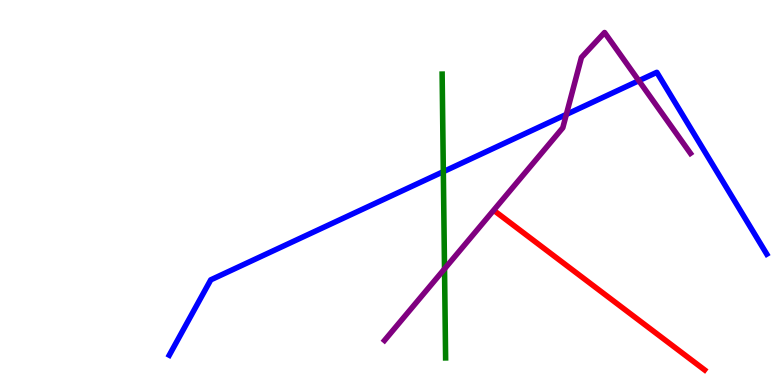[{'lines': ['blue', 'red'], 'intersections': []}, {'lines': ['green', 'red'], 'intersections': []}, {'lines': ['purple', 'red'], 'intersections': []}, {'lines': ['blue', 'green'], 'intersections': [{'x': 5.72, 'y': 5.54}]}, {'lines': ['blue', 'purple'], 'intersections': [{'x': 7.31, 'y': 7.03}, {'x': 8.24, 'y': 7.9}]}, {'lines': ['green', 'purple'], 'intersections': [{'x': 5.74, 'y': 3.02}]}]